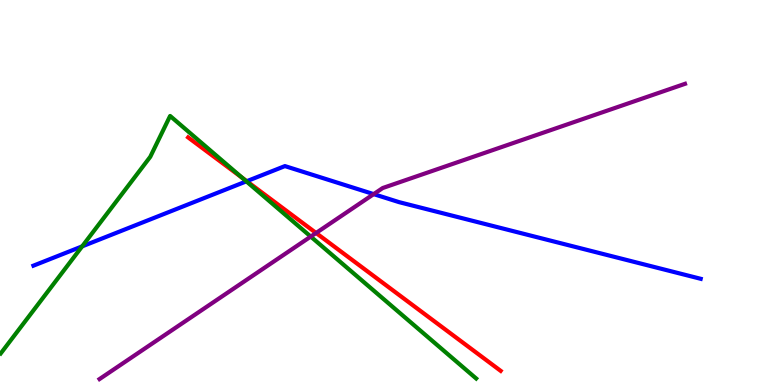[{'lines': ['blue', 'red'], 'intersections': [{'x': 3.18, 'y': 5.29}]}, {'lines': ['green', 'red'], 'intersections': [{'x': 3.13, 'y': 5.38}]}, {'lines': ['purple', 'red'], 'intersections': [{'x': 4.08, 'y': 3.95}]}, {'lines': ['blue', 'green'], 'intersections': [{'x': 1.06, 'y': 3.6}, {'x': 3.18, 'y': 5.29}]}, {'lines': ['blue', 'purple'], 'intersections': [{'x': 4.82, 'y': 4.96}]}, {'lines': ['green', 'purple'], 'intersections': [{'x': 4.01, 'y': 3.86}]}]